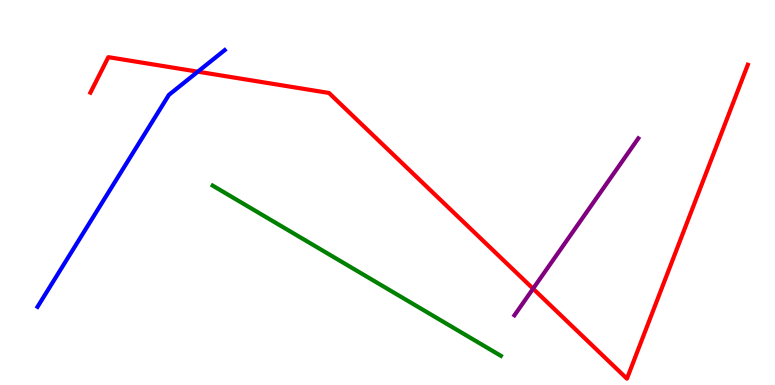[{'lines': ['blue', 'red'], 'intersections': [{'x': 2.55, 'y': 8.14}]}, {'lines': ['green', 'red'], 'intersections': []}, {'lines': ['purple', 'red'], 'intersections': [{'x': 6.88, 'y': 2.5}]}, {'lines': ['blue', 'green'], 'intersections': []}, {'lines': ['blue', 'purple'], 'intersections': []}, {'lines': ['green', 'purple'], 'intersections': []}]